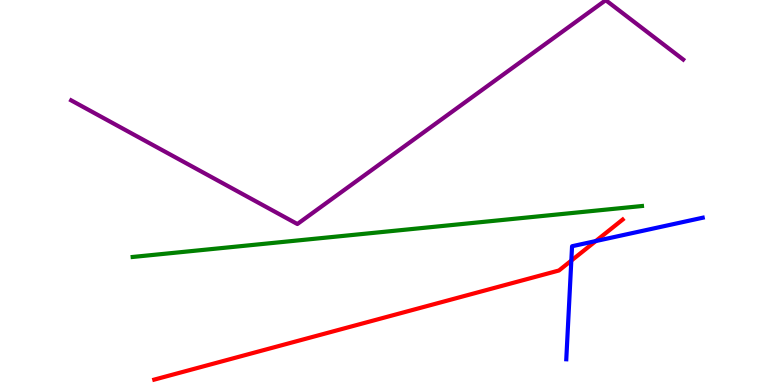[{'lines': ['blue', 'red'], 'intersections': [{'x': 7.37, 'y': 3.23}, {'x': 7.69, 'y': 3.74}]}, {'lines': ['green', 'red'], 'intersections': []}, {'lines': ['purple', 'red'], 'intersections': []}, {'lines': ['blue', 'green'], 'intersections': []}, {'lines': ['blue', 'purple'], 'intersections': []}, {'lines': ['green', 'purple'], 'intersections': []}]